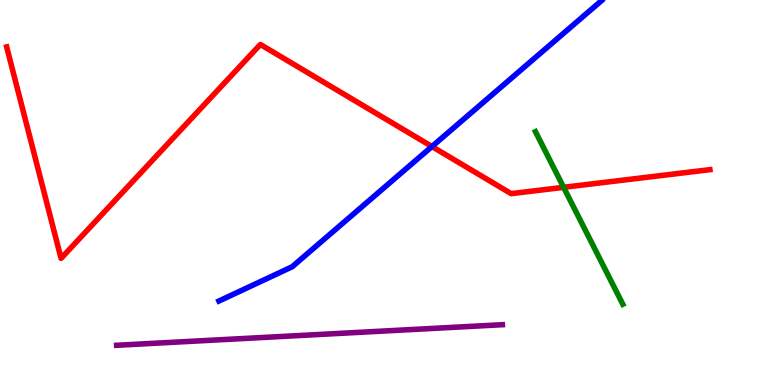[{'lines': ['blue', 'red'], 'intersections': [{'x': 5.57, 'y': 6.19}]}, {'lines': ['green', 'red'], 'intersections': [{'x': 7.27, 'y': 5.13}]}, {'lines': ['purple', 'red'], 'intersections': []}, {'lines': ['blue', 'green'], 'intersections': []}, {'lines': ['blue', 'purple'], 'intersections': []}, {'lines': ['green', 'purple'], 'intersections': []}]